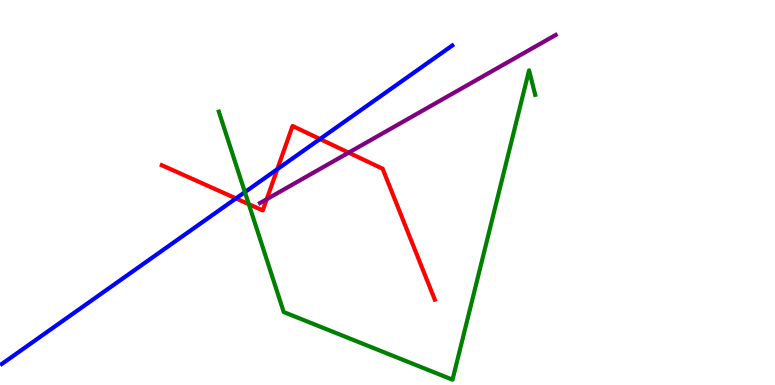[{'lines': ['blue', 'red'], 'intersections': [{'x': 3.04, 'y': 4.85}, {'x': 3.58, 'y': 5.6}, {'x': 4.13, 'y': 6.39}]}, {'lines': ['green', 'red'], 'intersections': [{'x': 3.21, 'y': 4.7}]}, {'lines': ['purple', 'red'], 'intersections': [{'x': 3.44, 'y': 4.83}, {'x': 4.5, 'y': 6.04}]}, {'lines': ['blue', 'green'], 'intersections': [{'x': 3.16, 'y': 5.01}]}, {'lines': ['blue', 'purple'], 'intersections': []}, {'lines': ['green', 'purple'], 'intersections': []}]